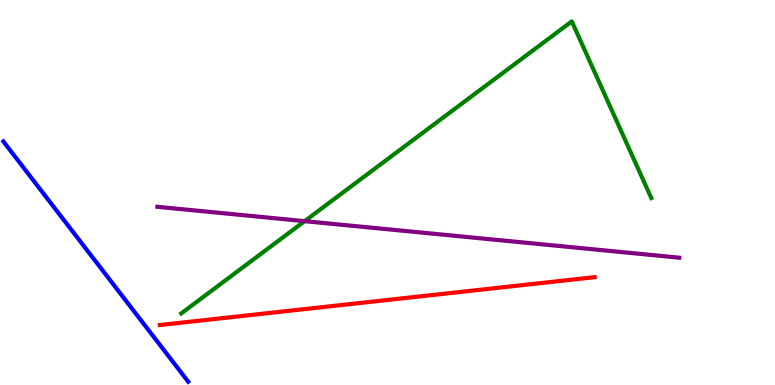[{'lines': ['blue', 'red'], 'intersections': []}, {'lines': ['green', 'red'], 'intersections': []}, {'lines': ['purple', 'red'], 'intersections': []}, {'lines': ['blue', 'green'], 'intersections': []}, {'lines': ['blue', 'purple'], 'intersections': []}, {'lines': ['green', 'purple'], 'intersections': [{'x': 3.93, 'y': 4.26}]}]